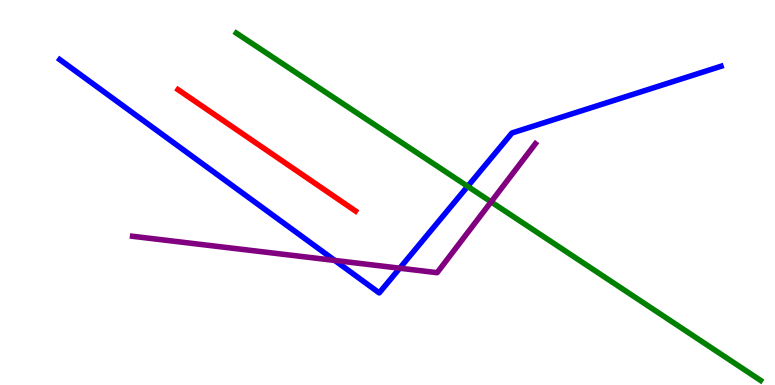[{'lines': ['blue', 'red'], 'intersections': []}, {'lines': ['green', 'red'], 'intersections': []}, {'lines': ['purple', 'red'], 'intersections': []}, {'lines': ['blue', 'green'], 'intersections': [{'x': 6.03, 'y': 5.16}]}, {'lines': ['blue', 'purple'], 'intersections': [{'x': 4.32, 'y': 3.24}, {'x': 5.16, 'y': 3.03}]}, {'lines': ['green', 'purple'], 'intersections': [{'x': 6.34, 'y': 4.76}]}]